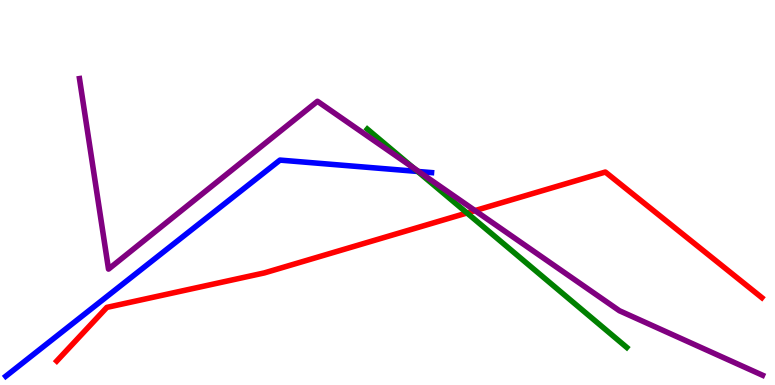[{'lines': ['blue', 'red'], 'intersections': []}, {'lines': ['green', 'red'], 'intersections': [{'x': 6.03, 'y': 4.47}]}, {'lines': ['purple', 'red'], 'intersections': [{'x': 6.13, 'y': 4.53}]}, {'lines': ['blue', 'green'], 'intersections': [{'x': 5.39, 'y': 5.55}]}, {'lines': ['blue', 'purple'], 'intersections': [{'x': 5.4, 'y': 5.54}]}, {'lines': ['green', 'purple'], 'intersections': [{'x': 5.33, 'y': 5.64}]}]